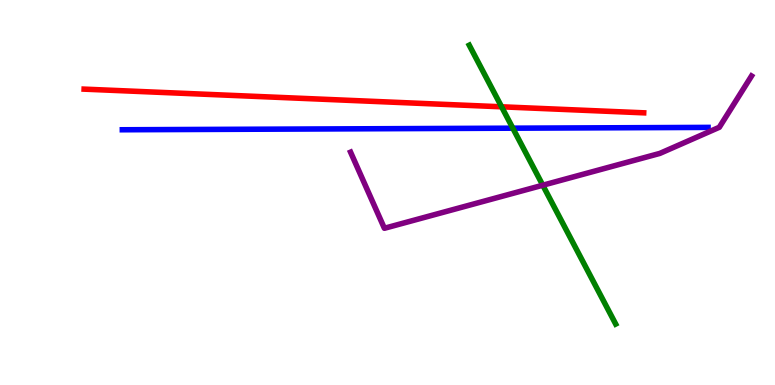[{'lines': ['blue', 'red'], 'intersections': []}, {'lines': ['green', 'red'], 'intersections': [{'x': 6.47, 'y': 7.23}]}, {'lines': ['purple', 'red'], 'intersections': []}, {'lines': ['blue', 'green'], 'intersections': [{'x': 6.62, 'y': 6.67}]}, {'lines': ['blue', 'purple'], 'intersections': []}, {'lines': ['green', 'purple'], 'intersections': [{'x': 7.0, 'y': 5.19}]}]